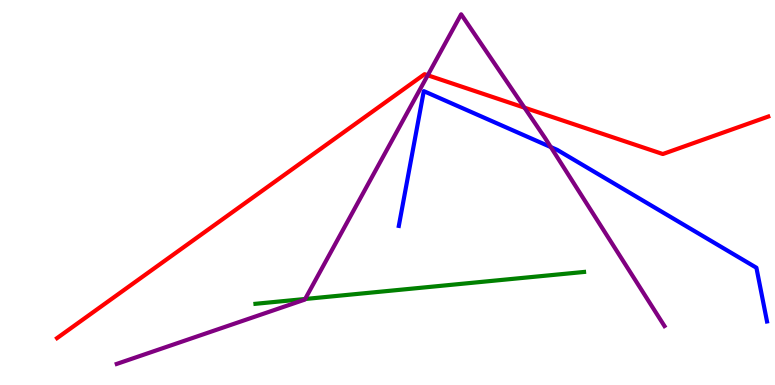[{'lines': ['blue', 'red'], 'intersections': []}, {'lines': ['green', 'red'], 'intersections': []}, {'lines': ['purple', 'red'], 'intersections': [{'x': 5.52, 'y': 8.05}, {'x': 6.77, 'y': 7.2}]}, {'lines': ['blue', 'green'], 'intersections': []}, {'lines': ['blue', 'purple'], 'intersections': [{'x': 7.11, 'y': 6.18}]}, {'lines': ['green', 'purple'], 'intersections': [{'x': 3.94, 'y': 2.23}]}]